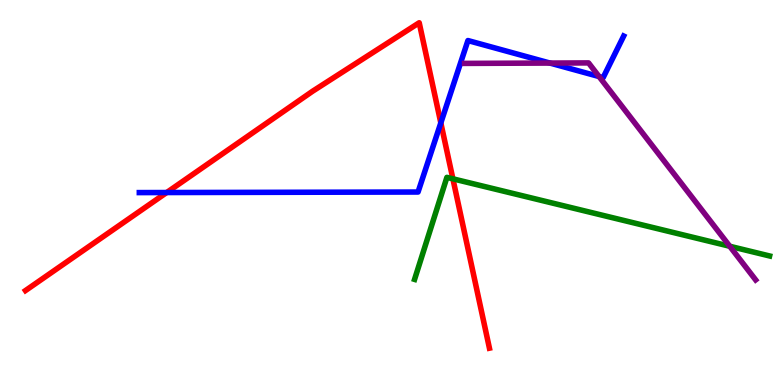[{'lines': ['blue', 'red'], 'intersections': [{'x': 2.15, 'y': 5.0}, {'x': 5.69, 'y': 6.81}]}, {'lines': ['green', 'red'], 'intersections': [{'x': 5.84, 'y': 5.36}]}, {'lines': ['purple', 'red'], 'intersections': []}, {'lines': ['blue', 'green'], 'intersections': []}, {'lines': ['blue', 'purple'], 'intersections': [{'x': 7.1, 'y': 8.36}, {'x': 7.73, 'y': 8.01}]}, {'lines': ['green', 'purple'], 'intersections': [{'x': 9.42, 'y': 3.6}]}]